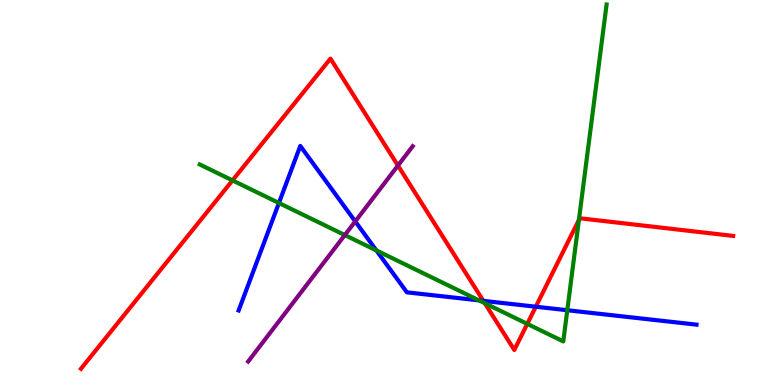[{'lines': ['blue', 'red'], 'intersections': [{'x': 6.24, 'y': 2.19}, {'x': 6.91, 'y': 2.03}]}, {'lines': ['green', 'red'], 'intersections': [{'x': 3.0, 'y': 5.31}, {'x': 6.26, 'y': 2.12}, {'x': 6.8, 'y': 1.59}, {'x': 7.47, 'y': 4.29}]}, {'lines': ['purple', 'red'], 'intersections': [{'x': 5.13, 'y': 5.7}]}, {'lines': ['blue', 'green'], 'intersections': [{'x': 3.6, 'y': 4.73}, {'x': 4.86, 'y': 3.5}, {'x': 6.18, 'y': 2.2}, {'x': 7.32, 'y': 1.94}]}, {'lines': ['blue', 'purple'], 'intersections': [{'x': 4.58, 'y': 4.25}]}, {'lines': ['green', 'purple'], 'intersections': [{'x': 4.45, 'y': 3.89}]}]